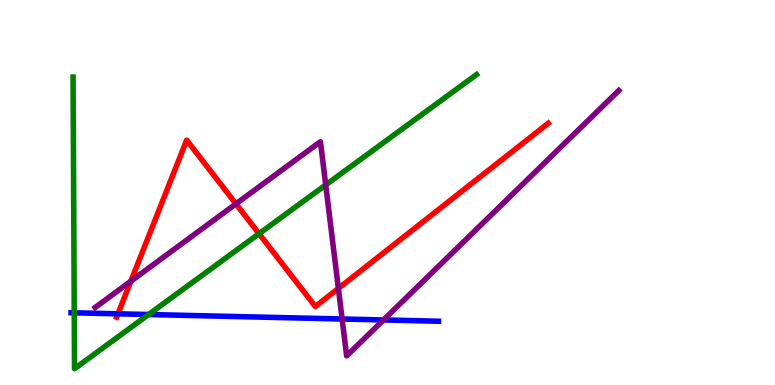[{'lines': ['blue', 'red'], 'intersections': [{'x': 1.52, 'y': 1.85}]}, {'lines': ['green', 'red'], 'intersections': [{'x': 3.34, 'y': 3.93}]}, {'lines': ['purple', 'red'], 'intersections': [{'x': 1.69, 'y': 2.7}, {'x': 3.04, 'y': 4.7}, {'x': 4.37, 'y': 2.51}]}, {'lines': ['blue', 'green'], 'intersections': [{'x': 0.958, 'y': 1.88}, {'x': 1.92, 'y': 1.83}]}, {'lines': ['blue', 'purple'], 'intersections': [{'x': 4.41, 'y': 1.71}, {'x': 4.95, 'y': 1.69}]}, {'lines': ['green', 'purple'], 'intersections': [{'x': 4.2, 'y': 5.2}]}]